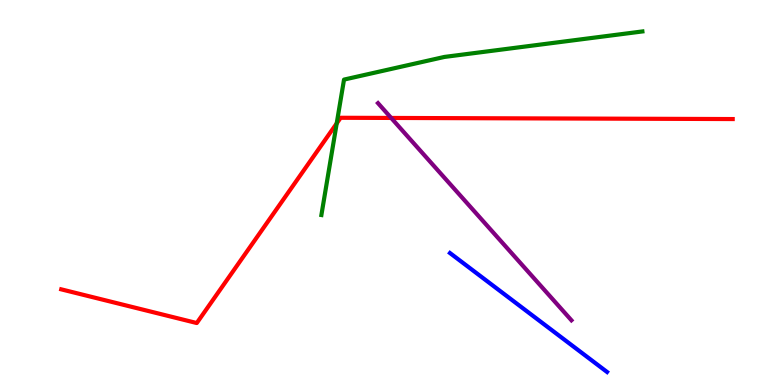[{'lines': ['blue', 'red'], 'intersections': []}, {'lines': ['green', 'red'], 'intersections': [{'x': 4.34, 'y': 6.79}]}, {'lines': ['purple', 'red'], 'intersections': [{'x': 5.05, 'y': 6.94}]}, {'lines': ['blue', 'green'], 'intersections': []}, {'lines': ['blue', 'purple'], 'intersections': []}, {'lines': ['green', 'purple'], 'intersections': []}]